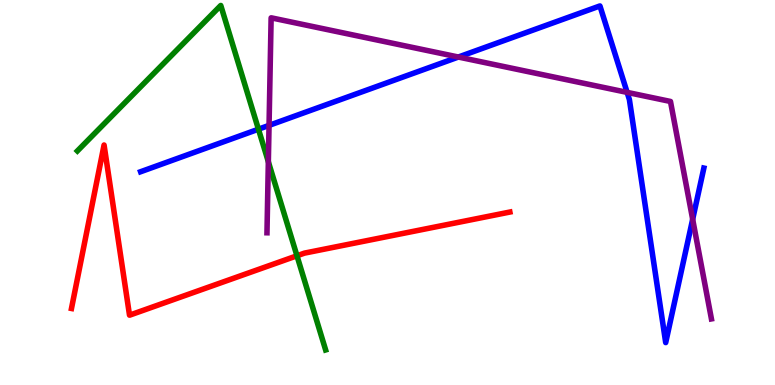[{'lines': ['blue', 'red'], 'intersections': []}, {'lines': ['green', 'red'], 'intersections': [{'x': 3.83, 'y': 3.36}]}, {'lines': ['purple', 'red'], 'intersections': []}, {'lines': ['blue', 'green'], 'intersections': [{'x': 3.33, 'y': 6.64}]}, {'lines': ['blue', 'purple'], 'intersections': [{'x': 3.47, 'y': 6.74}, {'x': 5.91, 'y': 8.52}, {'x': 8.09, 'y': 7.6}, {'x': 8.94, 'y': 4.3}]}, {'lines': ['green', 'purple'], 'intersections': [{'x': 3.46, 'y': 5.8}]}]